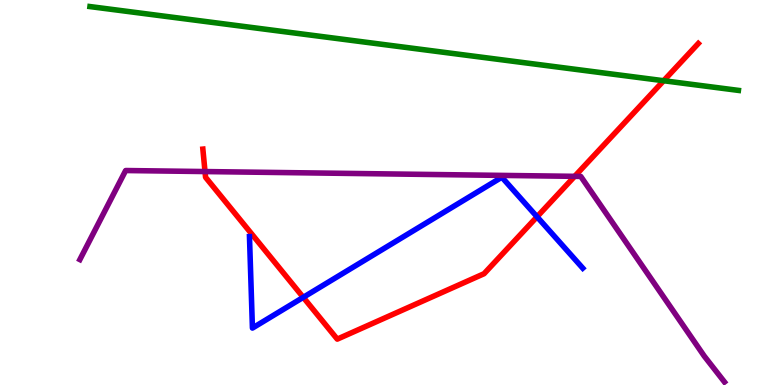[{'lines': ['blue', 'red'], 'intersections': [{'x': 3.91, 'y': 2.28}, {'x': 6.93, 'y': 4.37}]}, {'lines': ['green', 'red'], 'intersections': [{'x': 8.56, 'y': 7.9}]}, {'lines': ['purple', 'red'], 'intersections': [{'x': 2.65, 'y': 5.54}, {'x': 7.42, 'y': 5.42}]}, {'lines': ['blue', 'green'], 'intersections': []}, {'lines': ['blue', 'purple'], 'intersections': []}, {'lines': ['green', 'purple'], 'intersections': []}]